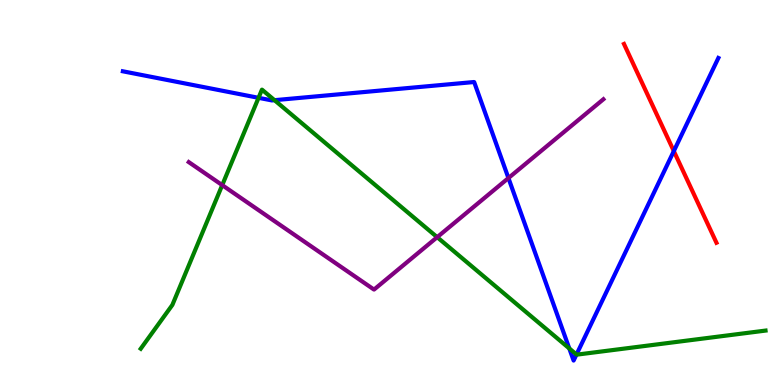[{'lines': ['blue', 'red'], 'intersections': [{'x': 8.69, 'y': 6.08}]}, {'lines': ['green', 'red'], 'intersections': []}, {'lines': ['purple', 'red'], 'intersections': []}, {'lines': ['blue', 'green'], 'intersections': [{'x': 3.34, 'y': 7.46}, {'x': 3.54, 'y': 7.4}, {'x': 7.35, 'y': 0.95}, {'x': 7.44, 'y': 0.792}]}, {'lines': ['blue', 'purple'], 'intersections': [{'x': 6.56, 'y': 5.38}]}, {'lines': ['green', 'purple'], 'intersections': [{'x': 2.87, 'y': 5.19}, {'x': 5.64, 'y': 3.84}]}]